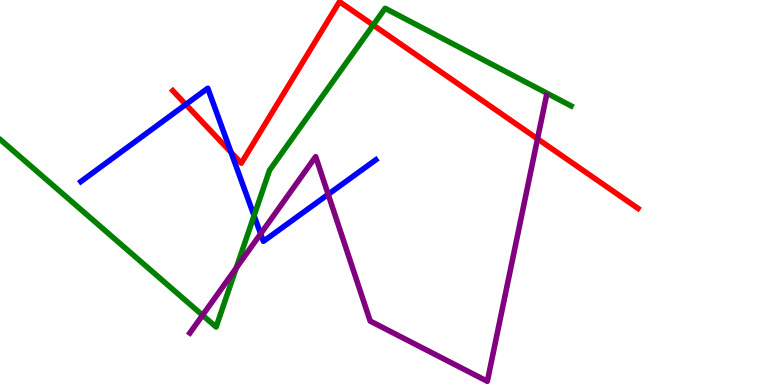[{'lines': ['blue', 'red'], 'intersections': [{'x': 2.4, 'y': 7.29}, {'x': 2.98, 'y': 6.04}]}, {'lines': ['green', 'red'], 'intersections': [{'x': 4.82, 'y': 9.35}]}, {'lines': ['purple', 'red'], 'intersections': [{'x': 6.94, 'y': 6.39}]}, {'lines': ['blue', 'green'], 'intersections': [{'x': 3.28, 'y': 4.4}]}, {'lines': ['blue', 'purple'], 'intersections': [{'x': 3.36, 'y': 3.93}, {'x': 4.23, 'y': 4.95}]}, {'lines': ['green', 'purple'], 'intersections': [{'x': 2.61, 'y': 1.81}, {'x': 3.05, 'y': 3.04}]}]